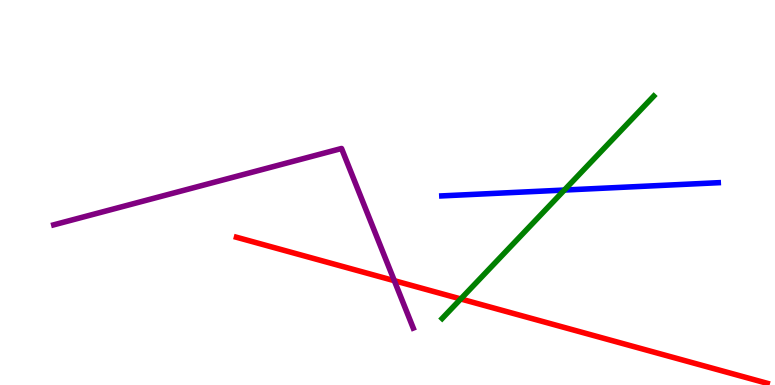[{'lines': ['blue', 'red'], 'intersections': []}, {'lines': ['green', 'red'], 'intersections': [{'x': 5.94, 'y': 2.23}]}, {'lines': ['purple', 'red'], 'intersections': [{'x': 5.09, 'y': 2.71}]}, {'lines': ['blue', 'green'], 'intersections': [{'x': 7.28, 'y': 5.06}]}, {'lines': ['blue', 'purple'], 'intersections': []}, {'lines': ['green', 'purple'], 'intersections': []}]